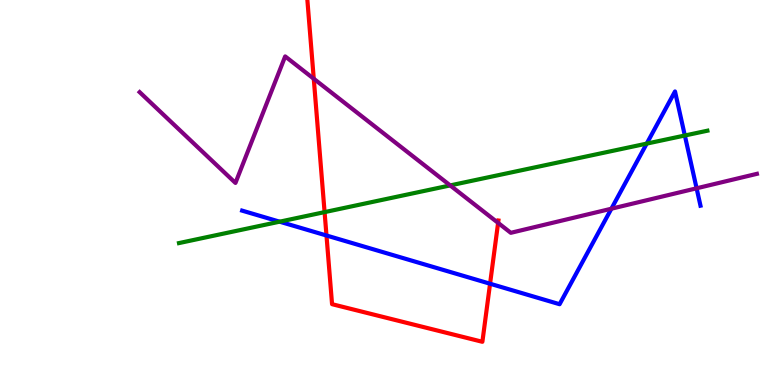[{'lines': ['blue', 'red'], 'intersections': [{'x': 4.21, 'y': 3.88}, {'x': 6.32, 'y': 2.63}]}, {'lines': ['green', 'red'], 'intersections': [{'x': 4.19, 'y': 4.49}]}, {'lines': ['purple', 'red'], 'intersections': [{'x': 4.05, 'y': 7.95}, {'x': 6.43, 'y': 4.21}]}, {'lines': ['blue', 'green'], 'intersections': [{'x': 3.61, 'y': 4.24}, {'x': 8.34, 'y': 6.27}, {'x': 8.84, 'y': 6.48}]}, {'lines': ['blue', 'purple'], 'intersections': [{'x': 7.89, 'y': 4.58}, {'x': 8.99, 'y': 5.11}]}, {'lines': ['green', 'purple'], 'intersections': [{'x': 5.81, 'y': 5.18}]}]